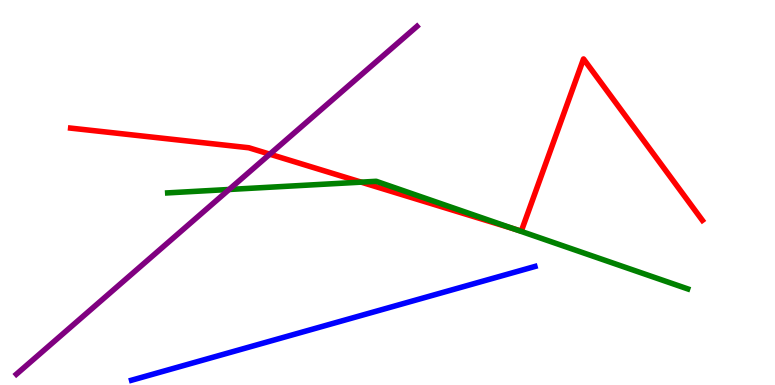[{'lines': ['blue', 'red'], 'intersections': []}, {'lines': ['green', 'red'], 'intersections': [{'x': 4.66, 'y': 5.27}, {'x': 6.63, 'y': 4.06}]}, {'lines': ['purple', 'red'], 'intersections': [{'x': 3.48, 'y': 6.0}]}, {'lines': ['blue', 'green'], 'intersections': []}, {'lines': ['blue', 'purple'], 'intersections': []}, {'lines': ['green', 'purple'], 'intersections': [{'x': 2.96, 'y': 5.08}]}]